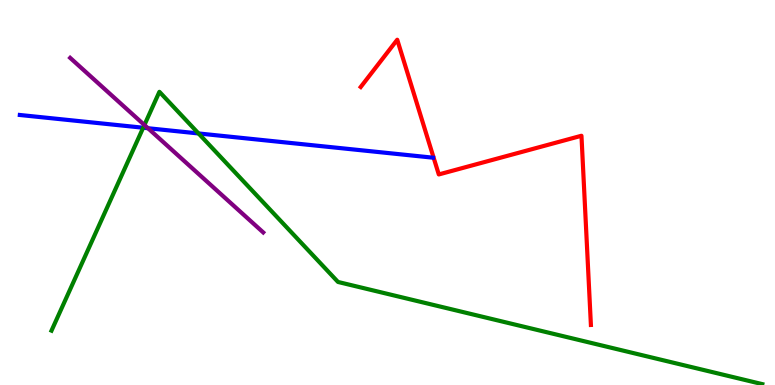[{'lines': ['blue', 'red'], 'intersections': []}, {'lines': ['green', 'red'], 'intersections': []}, {'lines': ['purple', 'red'], 'intersections': []}, {'lines': ['blue', 'green'], 'intersections': [{'x': 1.85, 'y': 6.68}, {'x': 2.56, 'y': 6.53}]}, {'lines': ['blue', 'purple'], 'intersections': [{'x': 1.91, 'y': 6.67}]}, {'lines': ['green', 'purple'], 'intersections': [{'x': 1.86, 'y': 6.75}]}]